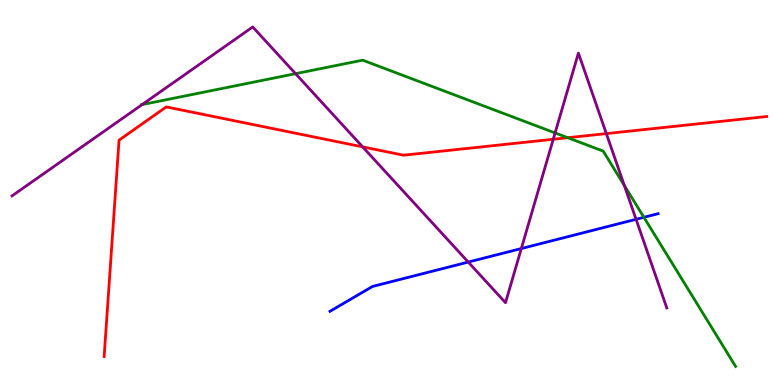[{'lines': ['blue', 'red'], 'intersections': []}, {'lines': ['green', 'red'], 'intersections': [{'x': 7.33, 'y': 6.42}]}, {'lines': ['purple', 'red'], 'intersections': [{'x': 4.68, 'y': 6.19}, {'x': 7.14, 'y': 6.38}, {'x': 7.82, 'y': 6.53}]}, {'lines': ['blue', 'green'], 'intersections': [{'x': 8.31, 'y': 4.36}]}, {'lines': ['blue', 'purple'], 'intersections': [{'x': 6.04, 'y': 3.19}, {'x': 6.73, 'y': 3.54}, {'x': 8.21, 'y': 4.3}]}, {'lines': ['green', 'purple'], 'intersections': [{'x': 1.83, 'y': 7.28}, {'x': 3.81, 'y': 8.09}, {'x': 7.16, 'y': 6.55}, {'x': 8.06, 'y': 5.18}]}]